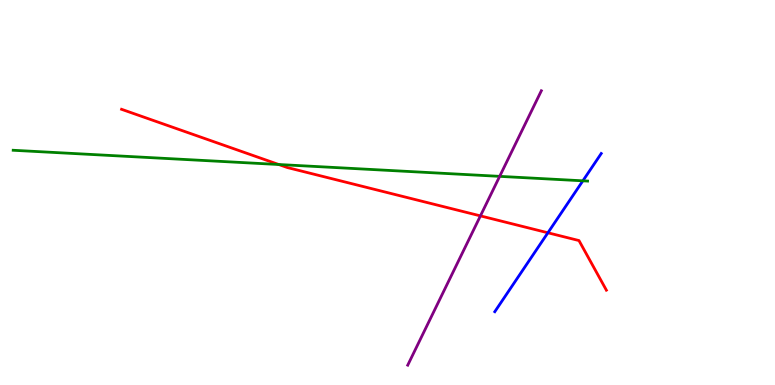[{'lines': ['blue', 'red'], 'intersections': [{'x': 7.07, 'y': 3.95}]}, {'lines': ['green', 'red'], 'intersections': [{'x': 3.6, 'y': 5.73}]}, {'lines': ['purple', 'red'], 'intersections': [{'x': 6.2, 'y': 4.39}]}, {'lines': ['blue', 'green'], 'intersections': [{'x': 7.52, 'y': 5.3}]}, {'lines': ['blue', 'purple'], 'intersections': []}, {'lines': ['green', 'purple'], 'intersections': [{'x': 6.45, 'y': 5.42}]}]